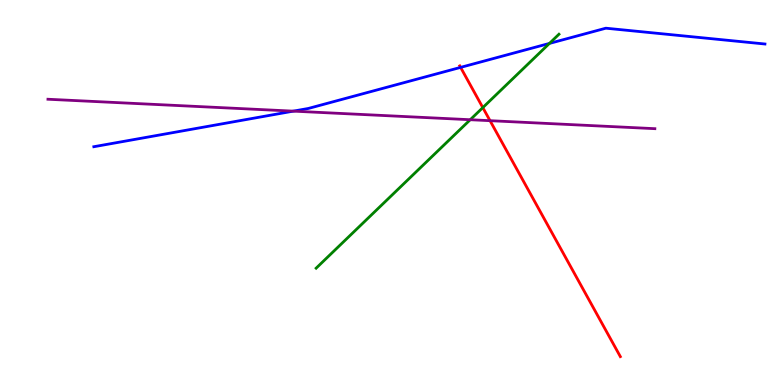[{'lines': ['blue', 'red'], 'intersections': [{'x': 5.94, 'y': 8.25}]}, {'lines': ['green', 'red'], 'intersections': [{'x': 6.23, 'y': 7.21}]}, {'lines': ['purple', 'red'], 'intersections': [{'x': 6.32, 'y': 6.87}]}, {'lines': ['blue', 'green'], 'intersections': [{'x': 7.09, 'y': 8.87}]}, {'lines': ['blue', 'purple'], 'intersections': [{'x': 3.78, 'y': 7.11}]}, {'lines': ['green', 'purple'], 'intersections': [{'x': 6.07, 'y': 6.89}]}]